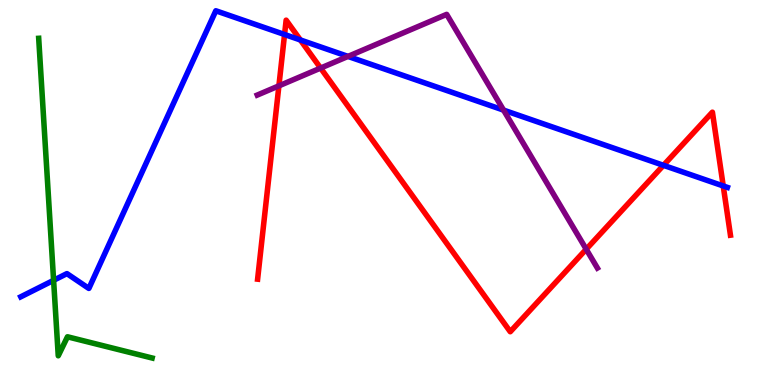[{'lines': ['blue', 'red'], 'intersections': [{'x': 3.67, 'y': 9.1}, {'x': 3.88, 'y': 8.96}, {'x': 8.56, 'y': 5.71}, {'x': 9.33, 'y': 5.17}]}, {'lines': ['green', 'red'], 'intersections': []}, {'lines': ['purple', 'red'], 'intersections': [{'x': 3.6, 'y': 7.77}, {'x': 4.14, 'y': 8.23}, {'x': 7.56, 'y': 3.53}]}, {'lines': ['blue', 'green'], 'intersections': [{'x': 0.692, 'y': 2.72}]}, {'lines': ['blue', 'purple'], 'intersections': [{'x': 4.49, 'y': 8.53}, {'x': 6.5, 'y': 7.14}]}, {'lines': ['green', 'purple'], 'intersections': []}]